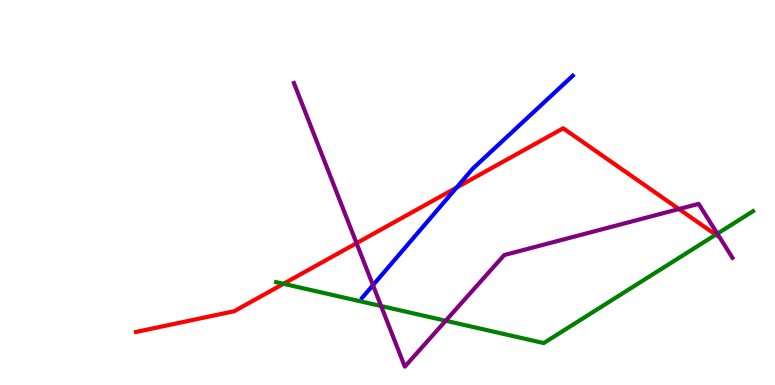[{'lines': ['blue', 'red'], 'intersections': [{'x': 5.89, 'y': 5.13}]}, {'lines': ['green', 'red'], 'intersections': [{'x': 3.66, 'y': 2.63}, {'x': 9.24, 'y': 3.9}]}, {'lines': ['purple', 'red'], 'intersections': [{'x': 4.6, 'y': 3.68}, {'x': 8.76, 'y': 4.57}]}, {'lines': ['blue', 'green'], 'intersections': []}, {'lines': ['blue', 'purple'], 'intersections': [{'x': 4.81, 'y': 2.59}]}, {'lines': ['green', 'purple'], 'intersections': [{'x': 4.92, 'y': 2.05}, {'x': 5.75, 'y': 1.67}, {'x': 9.26, 'y': 3.93}]}]